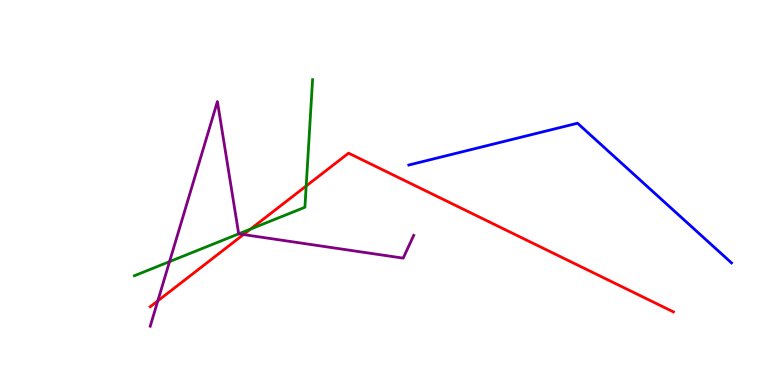[{'lines': ['blue', 'red'], 'intersections': []}, {'lines': ['green', 'red'], 'intersections': [{'x': 3.23, 'y': 4.05}, {'x': 3.95, 'y': 5.17}]}, {'lines': ['purple', 'red'], 'intersections': [{'x': 2.04, 'y': 2.19}, {'x': 3.14, 'y': 3.91}]}, {'lines': ['blue', 'green'], 'intersections': []}, {'lines': ['blue', 'purple'], 'intersections': []}, {'lines': ['green', 'purple'], 'intersections': [{'x': 2.19, 'y': 3.2}, {'x': 3.08, 'y': 3.93}]}]